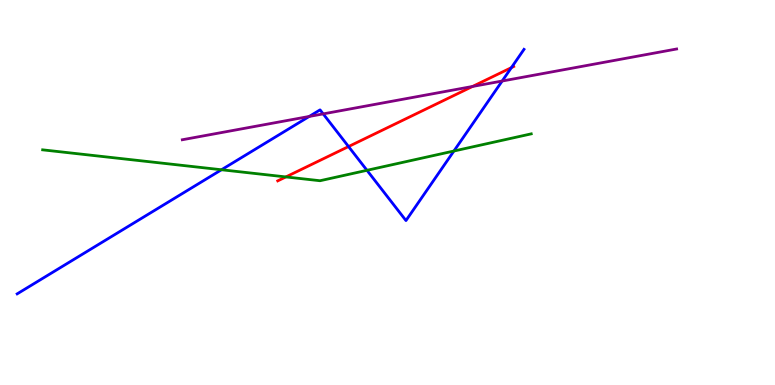[{'lines': ['blue', 'red'], 'intersections': [{'x': 4.5, 'y': 6.19}, {'x': 6.6, 'y': 8.24}]}, {'lines': ['green', 'red'], 'intersections': [{'x': 3.69, 'y': 5.4}]}, {'lines': ['purple', 'red'], 'intersections': [{'x': 6.1, 'y': 7.75}]}, {'lines': ['blue', 'green'], 'intersections': [{'x': 2.86, 'y': 5.59}, {'x': 4.74, 'y': 5.58}, {'x': 5.86, 'y': 6.08}]}, {'lines': ['blue', 'purple'], 'intersections': [{'x': 3.99, 'y': 6.98}, {'x': 4.17, 'y': 7.04}, {'x': 6.48, 'y': 7.9}]}, {'lines': ['green', 'purple'], 'intersections': []}]